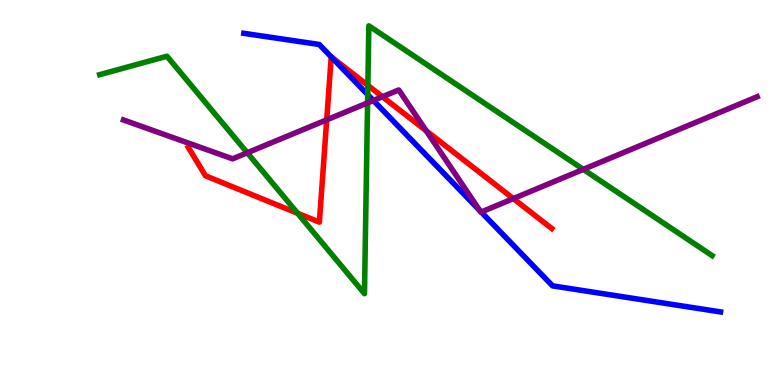[{'lines': ['blue', 'red'], 'intersections': [{'x': 4.27, 'y': 8.52}]}, {'lines': ['green', 'red'], 'intersections': [{'x': 3.84, 'y': 4.46}, {'x': 4.75, 'y': 7.78}]}, {'lines': ['purple', 'red'], 'intersections': [{'x': 4.22, 'y': 6.89}, {'x': 4.93, 'y': 7.49}, {'x': 5.5, 'y': 6.6}, {'x': 6.62, 'y': 4.84}]}, {'lines': ['blue', 'green'], 'intersections': [{'x': 4.74, 'y': 7.54}]}, {'lines': ['blue', 'purple'], 'intersections': [{'x': 4.82, 'y': 7.39}, {'x': 6.19, 'y': 4.53}, {'x': 6.21, 'y': 4.49}]}, {'lines': ['green', 'purple'], 'intersections': [{'x': 3.19, 'y': 6.03}, {'x': 4.74, 'y': 7.33}, {'x': 7.53, 'y': 5.6}]}]